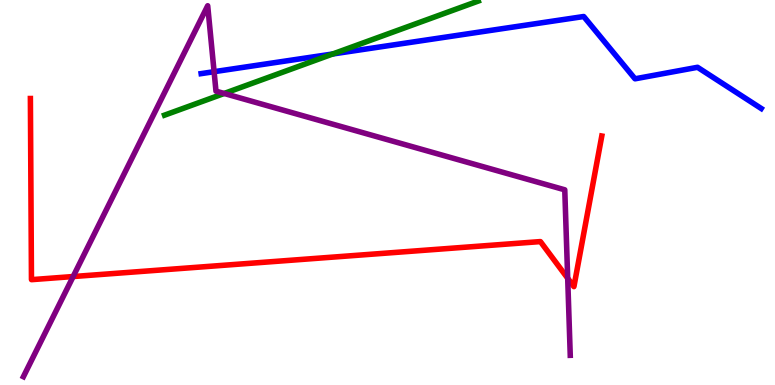[{'lines': ['blue', 'red'], 'intersections': []}, {'lines': ['green', 'red'], 'intersections': []}, {'lines': ['purple', 'red'], 'intersections': [{'x': 0.944, 'y': 2.82}, {'x': 7.33, 'y': 2.77}]}, {'lines': ['blue', 'green'], 'intersections': [{'x': 4.29, 'y': 8.6}]}, {'lines': ['blue', 'purple'], 'intersections': [{'x': 2.76, 'y': 8.14}]}, {'lines': ['green', 'purple'], 'intersections': [{'x': 2.89, 'y': 7.57}]}]